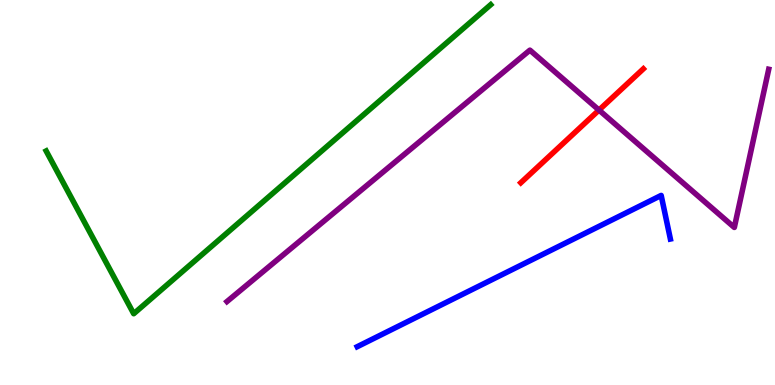[{'lines': ['blue', 'red'], 'intersections': []}, {'lines': ['green', 'red'], 'intersections': []}, {'lines': ['purple', 'red'], 'intersections': [{'x': 7.73, 'y': 7.14}]}, {'lines': ['blue', 'green'], 'intersections': []}, {'lines': ['blue', 'purple'], 'intersections': []}, {'lines': ['green', 'purple'], 'intersections': []}]